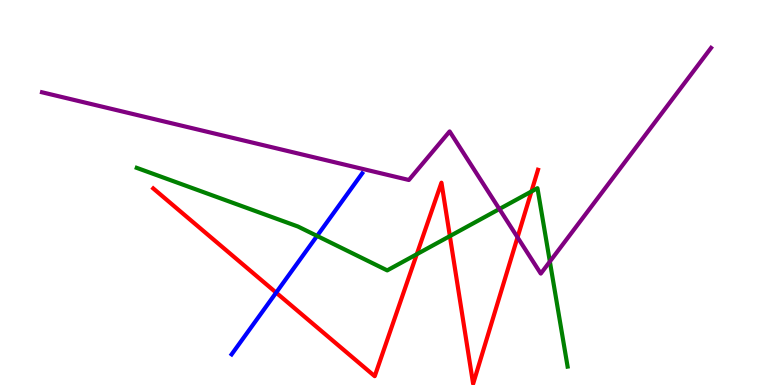[{'lines': ['blue', 'red'], 'intersections': [{'x': 3.56, 'y': 2.4}]}, {'lines': ['green', 'red'], 'intersections': [{'x': 5.38, 'y': 3.4}, {'x': 5.8, 'y': 3.87}, {'x': 6.86, 'y': 5.03}]}, {'lines': ['purple', 'red'], 'intersections': [{'x': 6.68, 'y': 3.84}]}, {'lines': ['blue', 'green'], 'intersections': [{'x': 4.09, 'y': 3.87}]}, {'lines': ['blue', 'purple'], 'intersections': []}, {'lines': ['green', 'purple'], 'intersections': [{'x': 6.44, 'y': 4.57}, {'x': 7.09, 'y': 3.21}]}]